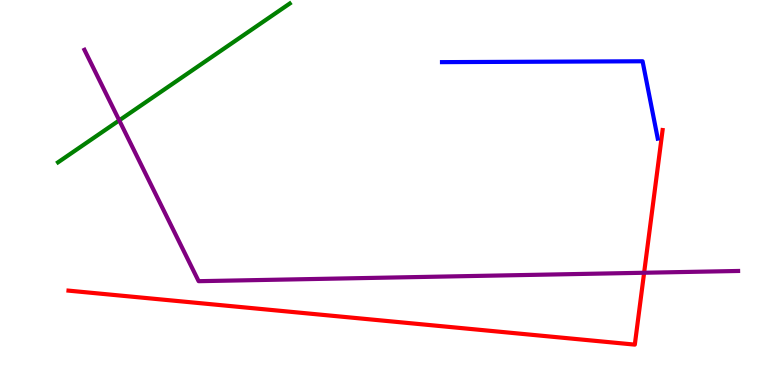[{'lines': ['blue', 'red'], 'intersections': []}, {'lines': ['green', 'red'], 'intersections': []}, {'lines': ['purple', 'red'], 'intersections': [{'x': 8.31, 'y': 2.92}]}, {'lines': ['blue', 'green'], 'intersections': []}, {'lines': ['blue', 'purple'], 'intersections': []}, {'lines': ['green', 'purple'], 'intersections': [{'x': 1.54, 'y': 6.87}]}]